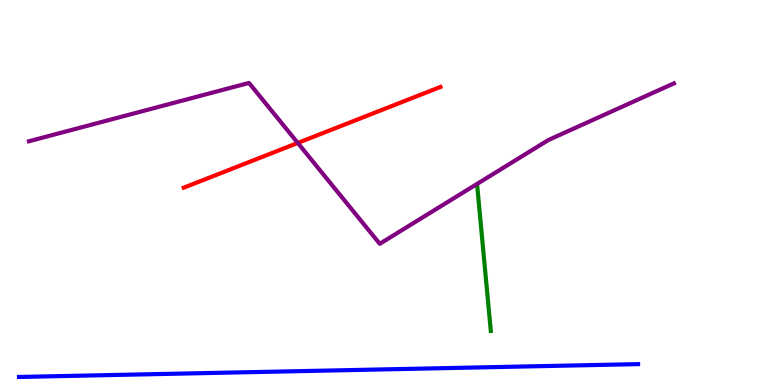[{'lines': ['blue', 'red'], 'intersections': []}, {'lines': ['green', 'red'], 'intersections': []}, {'lines': ['purple', 'red'], 'intersections': [{'x': 3.84, 'y': 6.29}]}, {'lines': ['blue', 'green'], 'intersections': []}, {'lines': ['blue', 'purple'], 'intersections': []}, {'lines': ['green', 'purple'], 'intersections': []}]